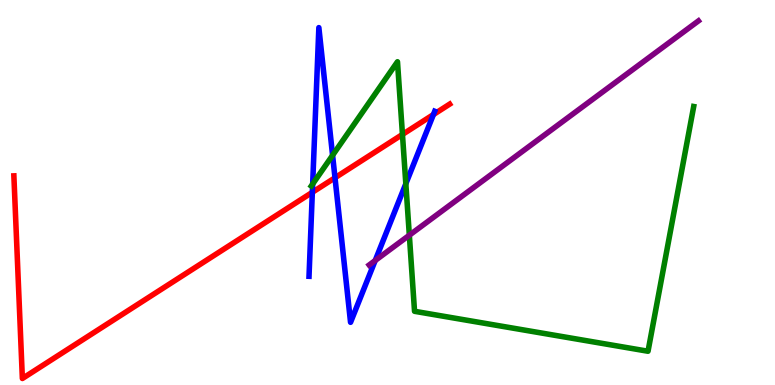[{'lines': ['blue', 'red'], 'intersections': [{'x': 4.03, 'y': 5.0}, {'x': 4.32, 'y': 5.38}, {'x': 5.59, 'y': 7.02}]}, {'lines': ['green', 'red'], 'intersections': [{'x': 5.19, 'y': 6.51}]}, {'lines': ['purple', 'red'], 'intersections': []}, {'lines': ['blue', 'green'], 'intersections': [{'x': 4.03, 'y': 5.22}, {'x': 4.29, 'y': 5.97}, {'x': 5.24, 'y': 5.23}]}, {'lines': ['blue', 'purple'], 'intersections': [{'x': 4.84, 'y': 3.23}]}, {'lines': ['green', 'purple'], 'intersections': [{'x': 5.28, 'y': 3.89}]}]